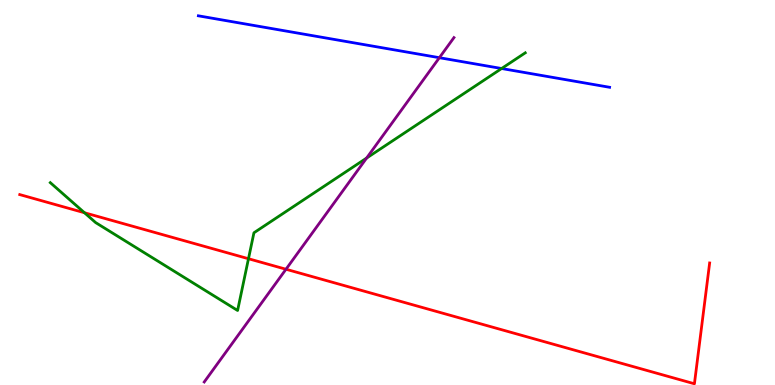[{'lines': ['blue', 'red'], 'intersections': []}, {'lines': ['green', 'red'], 'intersections': [{'x': 1.09, 'y': 4.47}, {'x': 3.21, 'y': 3.28}]}, {'lines': ['purple', 'red'], 'intersections': [{'x': 3.69, 'y': 3.01}]}, {'lines': ['blue', 'green'], 'intersections': [{'x': 6.47, 'y': 8.22}]}, {'lines': ['blue', 'purple'], 'intersections': [{'x': 5.67, 'y': 8.5}]}, {'lines': ['green', 'purple'], 'intersections': [{'x': 4.73, 'y': 5.89}]}]